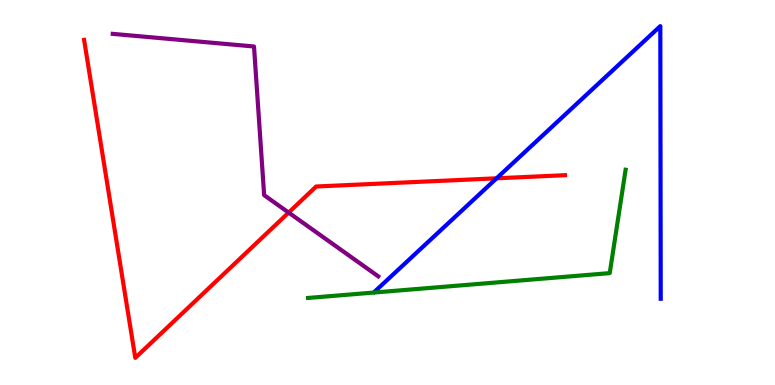[{'lines': ['blue', 'red'], 'intersections': [{'x': 6.41, 'y': 5.37}]}, {'lines': ['green', 'red'], 'intersections': []}, {'lines': ['purple', 'red'], 'intersections': [{'x': 3.72, 'y': 4.48}]}, {'lines': ['blue', 'green'], 'intersections': []}, {'lines': ['blue', 'purple'], 'intersections': []}, {'lines': ['green', 'purple'], 'intersections': []}]